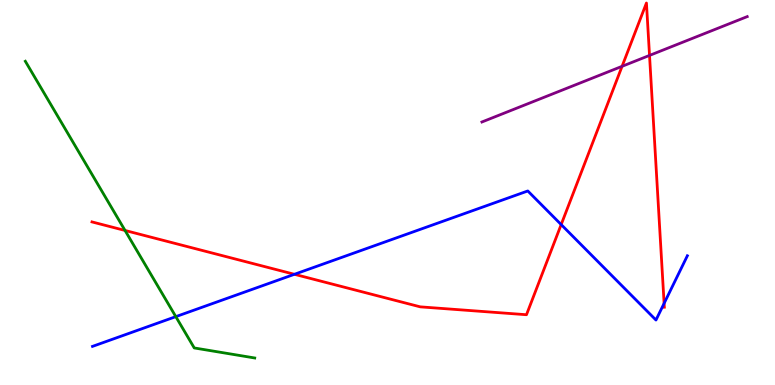[{'lines': ['blue', 'red'], 'intersections': [{'x': 3.8, 'y': 2.88}, {'x': 7.24, 'y': 4.17}, {'x': 8.57, 'y': 2.12}]}, {'lines': ['green', 'red'], 'intersections': [{'x': 1.61, 'y': 4.01}]}, {'lines': ['purple', 'red'], 'intersections': [{'x': 8.03, 'y': 8.28}, {'x': 8.38, 'y': 8.56}]}, {'lines': ['blue', 'green'], 'intersections': [{'x': 2.27, 'y': 1.78}]}, {'lines': ['blue', 'purple'], 'intersections': []}, {'lines': ['green', 'purple'], 'intersections': []}]